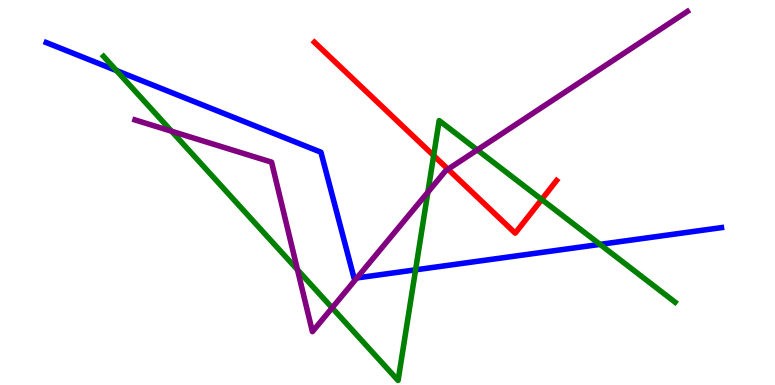[{'lines': ['blue', 'red'], 'intersections': []}, {'lines': ['green', 'red'], 'intersections': [{'x': 5.6, 'y': 5.96}, {'x': 6.99, 'y': 4.82}]}, {'lines': ['purple', 'red'], 'intersections': [{'x': 5.78, 'y': 5.6}]}, {'lines': ['blue', 'green'], 'intersections': [{'x': 1.5, 'y': 8.17}, {'x': 5.36, 'y': 2.99}, {'x': 7.74, 'y': 3.65}]}, {'lines': ['blue', 'purple'], 'intersections': [{'x': 4.61, 'y': 2.78}]}, {'lines': ['green', 'purple'], 'intersections': [{'x': 2.21, 'y': 6.59}, {'x': 3.84, 'y': 2.99}, {'x': 4.29, 'y': 2.0}, {'x': 5.52, 'y': 5.01}, {'x': 6.16, 'y': 6.11}]}]